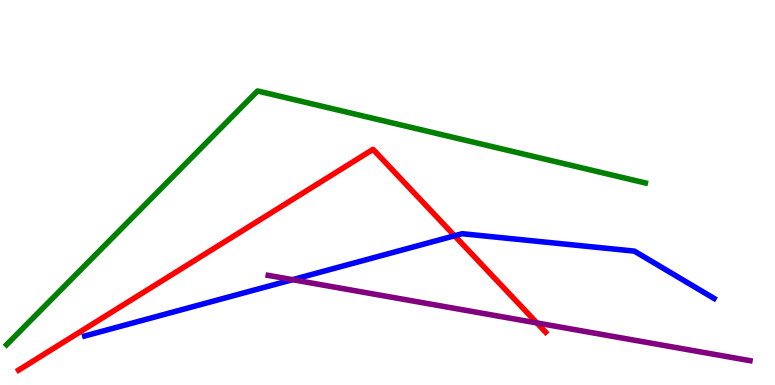[{'lines': ['blue', 'red'], 'intersections': [{'x': 5.87, 'y': 3.88}]}, {'lines': ['green', 'red'], 'intersections': []}, {'lines': ['purple', 'red'], 'intersections': [{'x': 6.93, 'y': 1.61}]}, {'lines': ['blue', 'green'], 'intersections': []}, {'lines': ['blue', 'purple'], 'intersections': [{'x': 3.77, 'y': 2.74}]}, {'lines': ['green', 'purple'], 'intersections': []}]